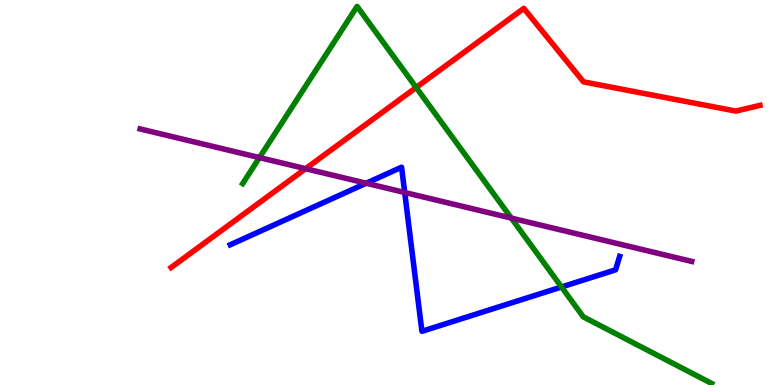[{'lines': ['blue', 'red'], 'intersections': []}, {'lines': ['green', 'red'], 'intersections': [{'x': 5.37, 'y': 7.73}]}, {'lines': ['purple', 'red'], 'intersections': [{'x': 3.94, 'y': 5.62}]}, {'lines': ['blue', 'green'], 'intersections': [{'x': 7.25, 'y': 2.55}]}, {'lines': ['blue', 'purple'], 'intersections': [{'x': 4.72, 'y': 5.24}, {'x': 5.22, 'y': 5.0}]}, {'lines': ['green', 'purple'], 'intersections': [{'x': 3.35, 'y': 5.91}, {'x': 6.6, 'y': 4.34}]}]